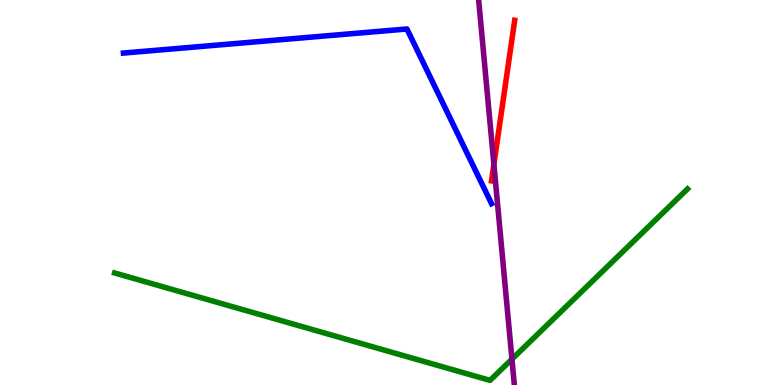[{'lines': ['blue', 'red'], 'intersections': []}, {'lines': ['green', 'red'], 'intersections': []}, {'lines': ['purple', 'red'], 'intersections': [{'x': 6.37, 'y': 5.73}]}, {'lines': ['blue', 'green'], 'intersections': []}, {'lines': ['blue', 'purple'], 'intersections': []}, {'lines': ['green', 'purple'], 'intersections': [{'x': 6.61, 'y': 0.671}]}]